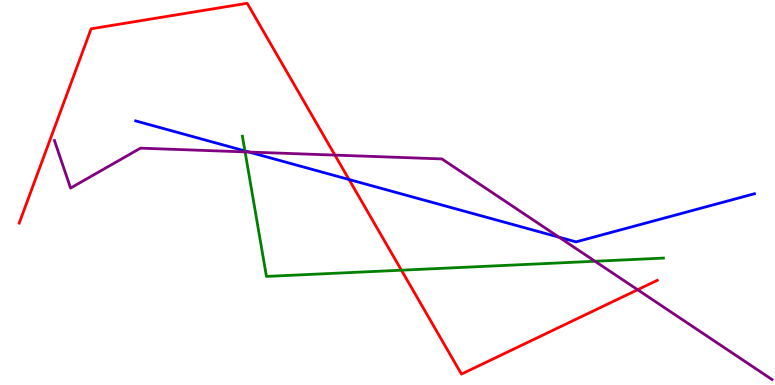[{'lines': ['blue', 'red'], 'intersections': [{'x': 4.5, 'y': 5.34}]}, {'lines': ['green', 'red'], 'intersections': [{'x': 5.18, 'y': 2.98}]}, {'lines': ['purple', 'red'], 'intersections': [{'x': 4.32, 'y': 5.97}, {'x': 8.23, 'y': 2.47}]}, {'lines': ['blue', 'green'], 'intersections': [{'x': 3.16, 'y': 6.08}]}, {'lines': ['blue', 'purple'], 'intersections': [{'x': 3.21, 'y': 6.05}, {'x': 7.21, 'y': 3.84}]}, {'lines': ['green', 'purple'], 'intersections': [{'x': 3.16, 'y': 6.05}, {'x': 7.68, 'y': 3.21}]}]